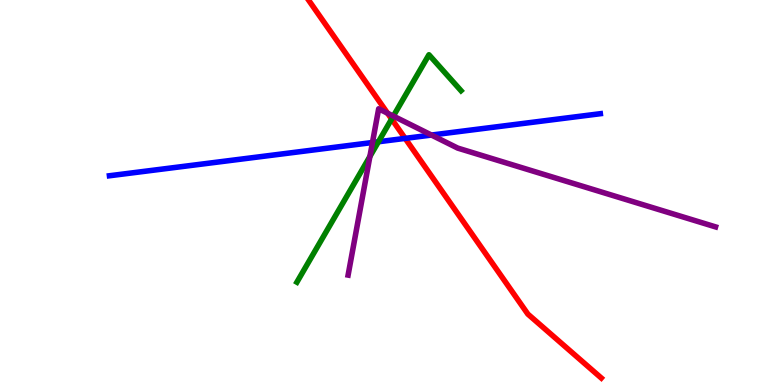[{'lines': ['blue', 'red'], 'intersections': [{'x': 5.23, 'y': 6.41}]}, {'lines': ['green', 'red'], 'intersections': [{'x': 5.05, 'y': 6.91}]}, {'lines': ['purple', 'red'], 'intersections': [{'x': 5.0, 'y': 7.06}]}, {'lines': ['blue', 'green'], 'intersections': [{'x': 4.88, 'y': 6.32}]}, {'lines': ['blue', 'purple'], 'intersections': [{'x': 4.81, 'y': 6.3}, {'x': 5.57, 'y': 6.49}]}, {'lines': ['green', 'purple'], 'intersections': [{'x': 4.77, 'y': 5.94}, {'x': 5.08, 'y': 6.98}]}]